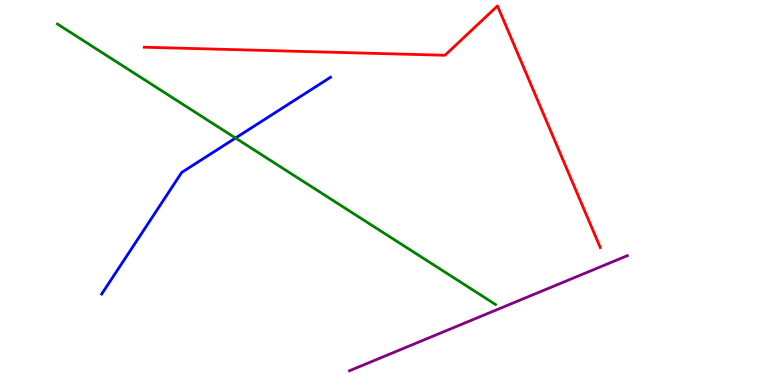[{'lines': ['blue', 'red'], 'intersections': []}, {'lines': ['green', 'red'], 'intersections': []}, {'lines': ['purple', 'red'], 'intersections': []}, {'lines': ['blue', 'green'], 'intersections': [{'x': 3.04, 'y': 6.41}]}, {'lines': ['blue', 'purple'], 'intersections': []}, {'lines': ['green', 'purple'], 'intersections': []}]